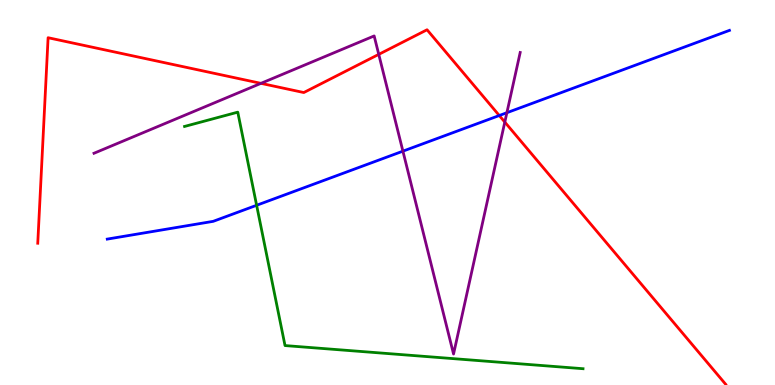[{'lines': ['blue', 'red'], 'intersections': [{'x': 6.44, 'y': 7.0}]}, {'lines': ['green', 'red'], 'intersections': []}, {'lines': ['purple', 'red'], 'intersections': [{'x': 3.37, 'y': 7.84}, {'x': 4.89, 'y': 8.59}, {'x': 6.51, 'y': 6.83}]}, {'lines': ['blue', 'green'], 'intersections': [{'x': 3.31, 'y': 4.67}]}, {'lines': ['blue', 'purple'], 'intersections': [{'x': 5.2, 'y': 6.07}, {'x': 6.54, 'y': 7.07}]}, {'lines': ['green', 'purple'], 'intersections': []}]